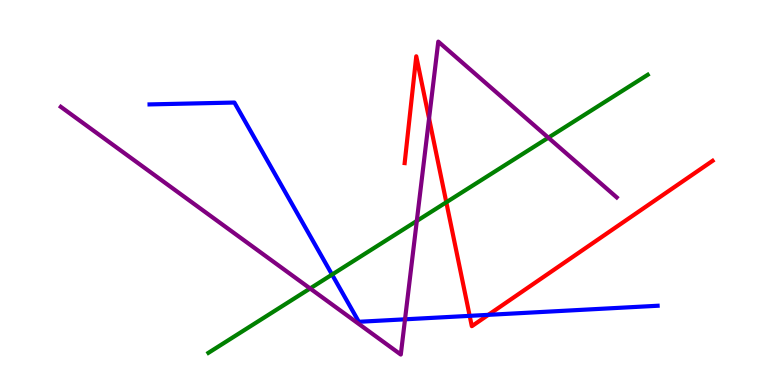[{'lines': ['blue', 'red'], 'intersections': [{'x': 6.06, 'y': 1.8}, {'x': 6.3, 'y': 1.82}]}, {'lines': ['green', 'red'], 'intersections': [{'x': 5.76, 'y': 4.75}]}, {'lines': ['purple', 'red'], 'intersections': [{'x': 5.54, 'y': 6.92}]}, {'lines': ['blue', 'green'], 'intersections': [{'x': 4.28, 'y': 2.87}]}, {'lines': ['blue', 'purple'], 'intersections': [{'x': 5.23, 'y': 1.71}]}, {'lines': ['green', 'purple'], 'intersections': [{'x': 4.0, 'y': 2.51}, {'x': 5.38, 'y': 4.26}, {'x': 7.08, 'y': 6.42}]}]